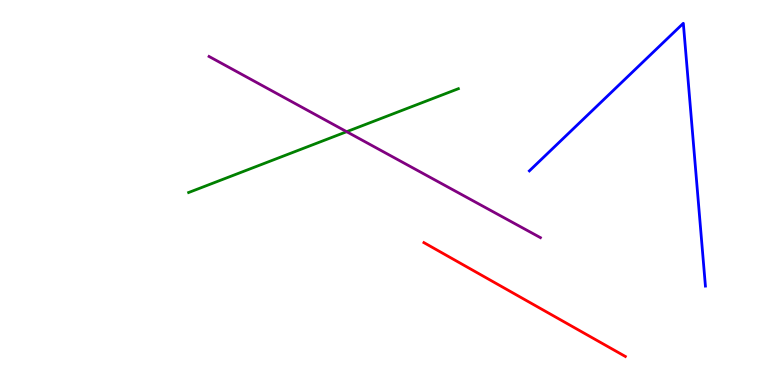[{'lines': ['blue', 'red'], 'intersections': []}, {'lines': ['green', 'red'], 'intersections': []}, {'lines': ['purple', 'red'], 'intersections': []}, {'lines': ['blue', 'green'], 'intersections': []}, {'lines': ['blue', 'purple'], 'intersections': []}, {'lines': ['green', 'purple'], 'intersections': [{'x': 4.47, 'y': 6.58}]}]